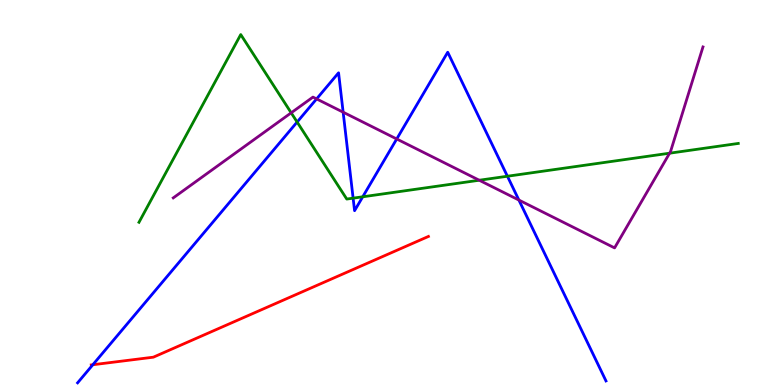[{'lines': ['blue', 'red'], 'intersections': [{'x': 1.2, 'y': 0.526}]}, {'lines': ['green', 'red'], 'intersections': []}, {'lines': ['purple', 'red'], 'intersections': []}, {'lines': ['blue', 'green'], 'intersections': [{'x': 3.83, 'y': 6.83}, {'x': 4.56, 'y': 4.85}, {'x': 4.68, 'y': 4.89}, {'x': 6.55, 'y': 5.42}]}, {'lines': ['blue', 'purple'], 'intersections': [{'x': 4.09, 'y': 7.43}, {'x': 4.43, 'y': 7.09}, {'x': 5.12, 'y': 6.39}, {'x': 6.7, 'y': 4.8}]}, {'lines': ['green', 'purple'], 'intersections': [{'x': 3.76, 'y': 7.07}, {'x': 6.18, 'y': 5.32}, {'x': 8.64, 'y': 6.02}]}]